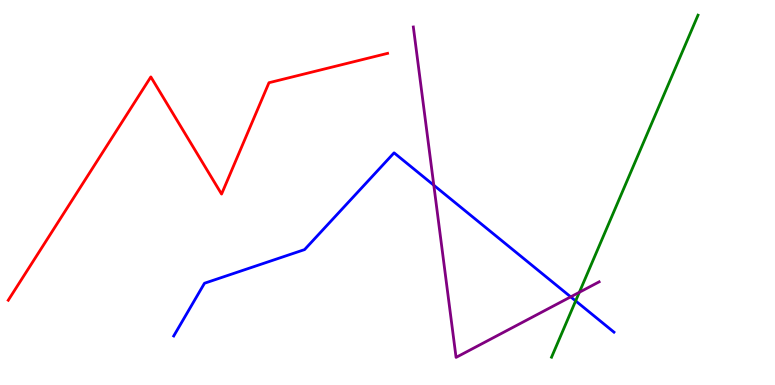[{'lines': ['blue', 'red'], 'intersections': []}, {'lines': ['green', 'red'], 'intersections': []}, {'lines': ['purple', 'red'], 'intersections': []}, {'lines': ['blue', 'green'], 'intersections': [{'x': 7.43, 'y': 2.18}]}, {'lines': ['blue', 'purple'], 'intersections': [{'x': 5.6, 'y': 5.19}, {'x': 7.36, 'y': 2.29}]}, {'lines': ['green', 'purple'], 'intersections': [{'x': 7.48, 'y': 2.41}]}]